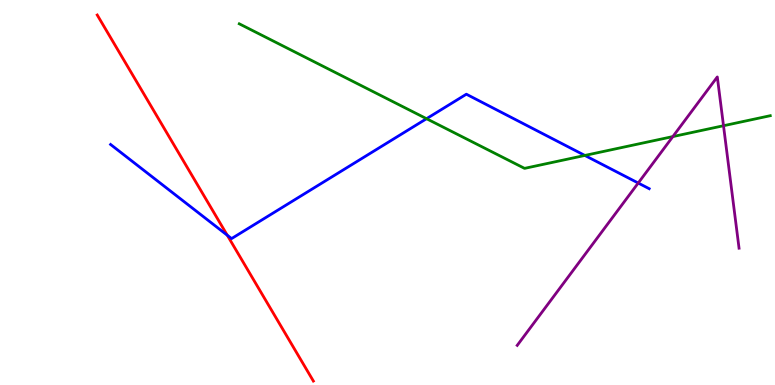[{'lines': ['blue', 'red'], 'intersections': [{'x': 2.93, 'y': 3.89}]}, {'lines': ['green', 'red'], 'intersections': []}, {'lines': ['purple', 'red'], 'intersections': []}, {'lines': ['blue', 'green'], 'intersections': [{'x': 5.5, 'y': 6.92}, {'x': 7.55, 'y': 5.96}]}, {'lines': ['blue', 'purple'], 'intersections': [{'x': 8.24, 'y': 5.25}]}, {'lines': ['green', 'purple'], 'intersections': [{'x': 8.68, 'y': 6.45}, {'x': 9.34, 'y': 6.73}]}]